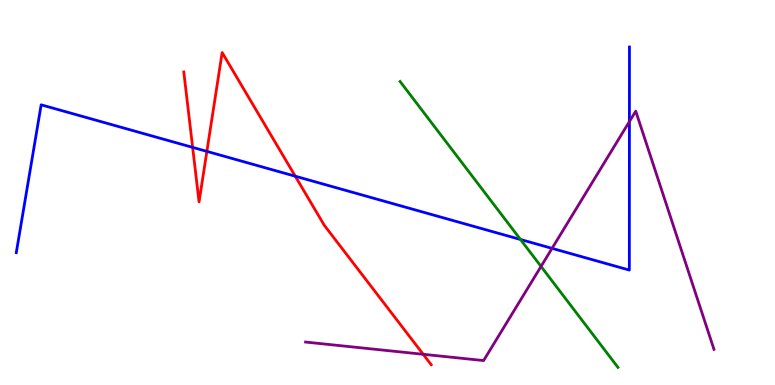[{'lines': ['blue', 'red'], 'intersections': [{'x': 2.49, 'y': 6.17}, {'x': 2.67, 'y': 6.07}, {'x': 3.81, 'y': 5.42}]}, {'lines': ['green', 'red'], 'intersections': []}, {'lines': ['purple', 'red'], 'intersections': [{'x': 5.46, 'y': 0.798}]}, {'lines': ['blue', 'green'], 'intersections': [{'x': 6.72, 'y': 3.78}]}, {'lines': ['blue', 'purple'], 'intersections': [{'x': 7.12, 'y': 3.55}, {'x': 8.12, 'y': 6.84}]}, {'lines': ['green', 'purple'], 'intersections': [{'x': 6.98, 'y': 3.08}]}]